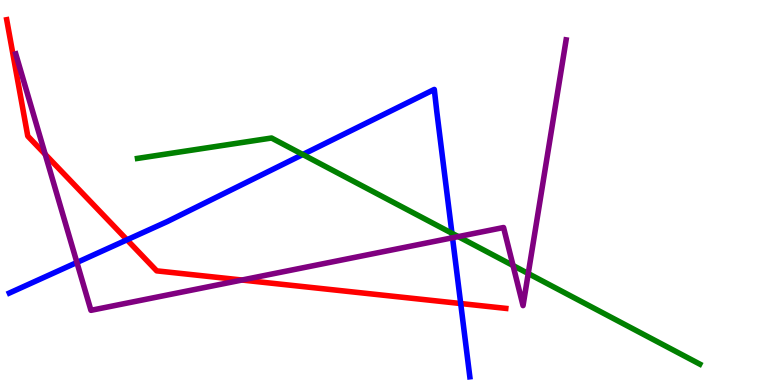[{'lines': ['blue', 'red'], 'intersections': [{'x': 1.64, 'y': 3.77}, {'x': 5.94, 'y': 2.12}]}, {'lines': ['green', 'red'], 'intersections': []}, {'lines': ['purple', 'red'], 'intersections': [{'x': 0.583, 'y': 5.99}, {'x': 3.12, 'y': 2.73}]}, {'lines': ['blue', 'green'], 'intersections': [{'x': 3.91, 'y': 5.99}, {'x': 5.83, 'y': 3.94}]}, {'lines': ['blue', 'purple'], 'intersections': [{'x': 0.992, 'y': 3.18}, {'x': 5.84, 'y': 3.82}]}, {'lines': ['green', 'purple'], 'intersections': [{'x': 5.91, 'y': 3.85}, {'x': 6.62, 'y': 3.1}, {'x': 6.82, 'y': 2.9}]}]